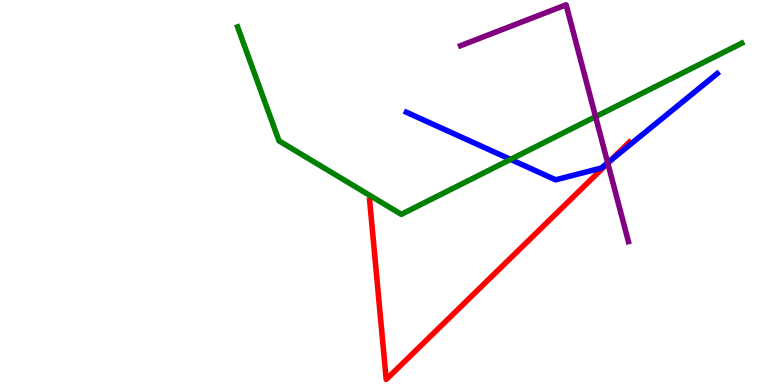[{'lines': ['blue', 'red'], 'intersections': [{'x': 7.87, 'y': 5.83}]}, {'lines': ['green', 'red'], 'intersections': []}, {'lines': ['purple', 'red'], 'intersections': [{'x': 7.84, 'y': 5.76}]}, {'lines': ['blue', 'green'], 'intersections': [{'x': 6.59, 'y': 5.86}]}, {'lines': ['blue', 'purple'], 'intersections': [{'x': 7.84, 'y': 5.77}]}, {'lines': ['green', 'purple'], 'intersections': [{'x': 7.68, 'y': 6.97}]}]